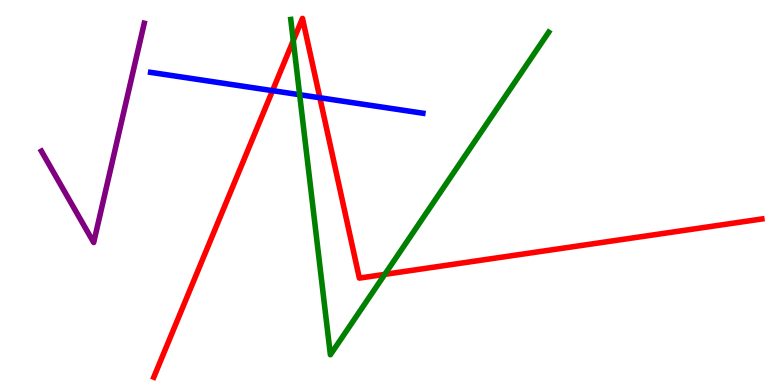[{'lines': ['blue', 'red'], 'intersections': [{'x': 3.52, 'y': 7.65}, {'x': 4.13, 'y': 7.46}]}, {'lines': ['green', 'red'], 'intersections': [{'x': 3.78, 'y': 8.95}, {'x': 4.96, 'y': 2.87}]}, {'lines': ['purple', 'red'], 'intersections': []}, {'lines': ['blue', 'green'], 'intersections': [{'x': 3.87, 'y': 7.54}]}, {'lines': ['blue', 'purple'], 'intersections': []}, {'lines': ['green', 'purple'], 'intersections': []}]